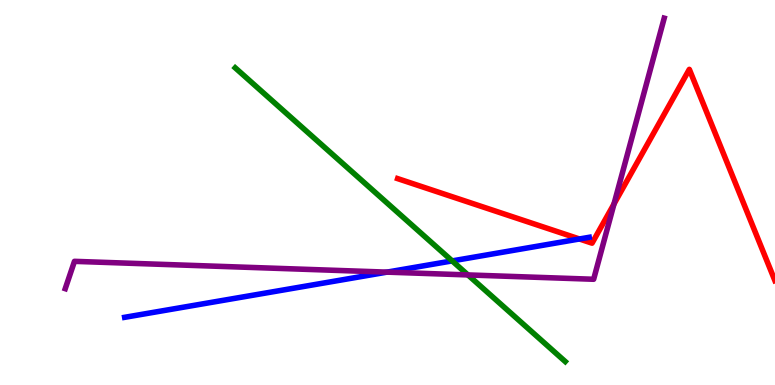[{'lines': ['blue', 'red'], 'intersections': [{'x': 7.48, 'y': 3.79}]}, {'lines': ['green', 'red'], 'intersections': []}, {'lines': ['purple', 'red'], 'intersections': [{'x': 7.92, 'y': 4.7}]}, {'lines': ['blue', 'green'], 'intersections': [{'x': 5.83, 'y': 3.22}]}, {'lines': ['blue', 'purple'], 'intersections': [{'x': 4.99, 'y': 2.93}]}, {'lines': ['green', 'purple'], 'intersections': [{'x': 6.04, 'y': 2.86}]}]